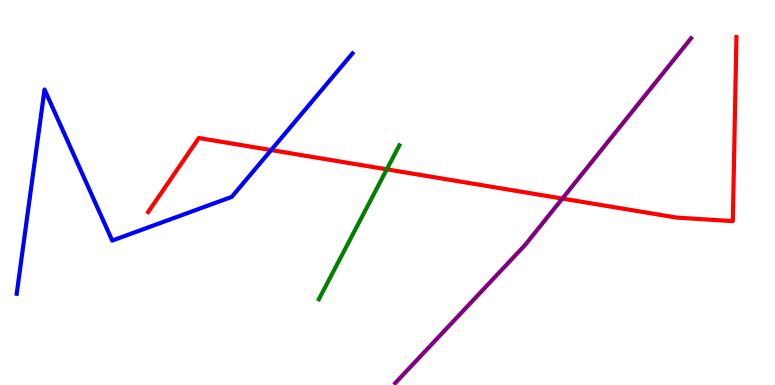[{'lines': ['blue', 'red'], 'intersections': [{'x': 3.5, 'y': 6.1}]}, {'lines': ['green', 'red'], 'intersections': [{'x': 4.99, 'y': 5.6}]}, {'lines': ['purple', 'red'], 'intersections': [{'x': 7.26, 'y': 4.84}]}, {'lines': ['blue', 'green'], 'intersections': []}, {'lines': ['blue', 'purple'], 'intersections': []}, {'lines': ['green', 'purple'], 'intersections': []}]